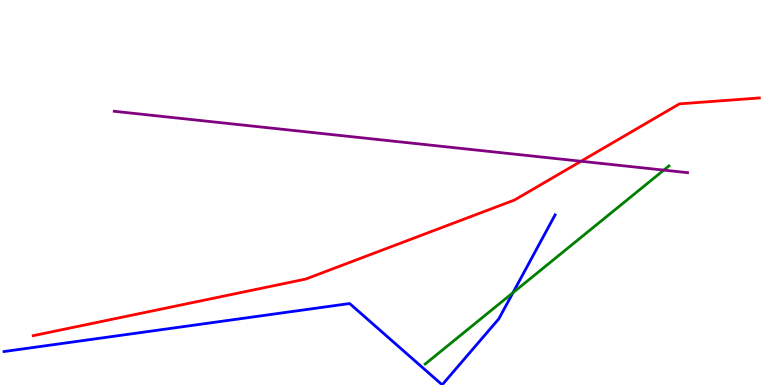[{'lines': ['blue', 'red'], 'intersections': []}, {'lines': ['green', 'red'], 'intersections': []}, {'lines': ['purple', 'red'], 'intersections': [{'x': 7.5, 'y': 5.81}]}, {'lines': ['blue', 'green'], 'intersections': [{'x': 6.62, 'y': 2.4}]}, {'lines': ['blue', 'purple'], 'intersections': []}, {'lines': ['green', 'purple'], 'intersections': [{'x': 8.56, 'y': 5.58}]}]